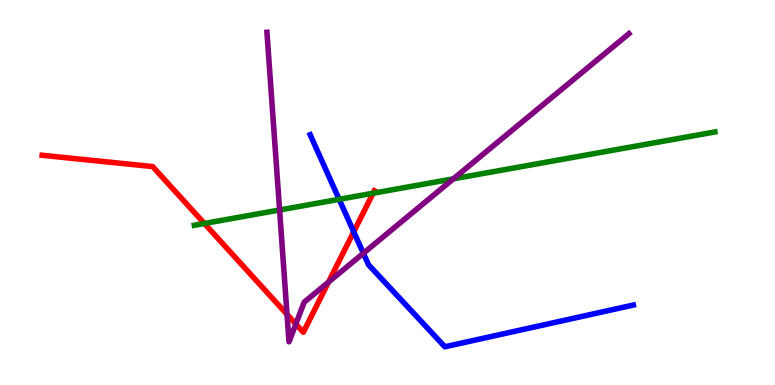[{'lines': ['blue', 'red'], 'intersections': [{'x': 4.56, 'y': 3.98}]}, {'lines': ['green', 'red'], 'intersections': [{'x': 2.64, 'y': 4.2}, {'x': 4.81, 'y': 4.98}]}, {'lines': ['purple', 'red'], 'intersections': [{'x': 3.7, 'y': 1.83}, {'x': 3.82, 'y': 1.58}, {'x': 4.24, 'y': 2.67}]}, {'lines': ['blue', 'green'], 'intersections': [{'x': 4.38, 'y': 4.82}]}, {'lines': ['blue', 'purple'], 'intersections': [{'x': 4.69, 'y': 3.42}]}, {'lines': ['green', 'purple'], 'intersections': [{'x': 3.61, 'y': 4.55}, {'x': 5.85, 'y': 5.35}]}]